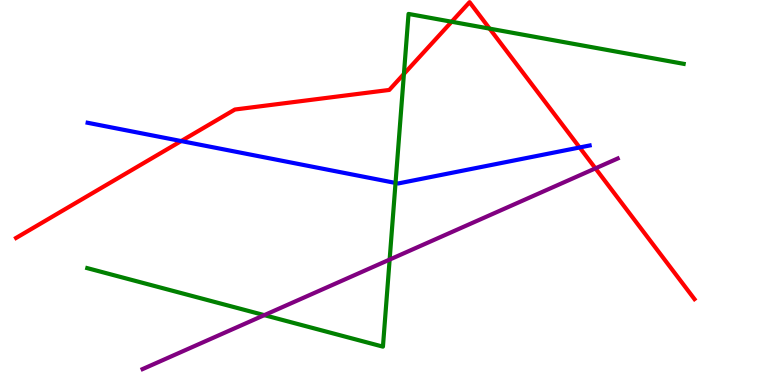[{'lines': ['blue', 'red'], 'intersections': [{'x': 2.34, 'y': 6.34}, {'x': 7.48, 'y': 6.17}]}, {'lines': ['green', 'red'], 'intersections': [{'x': 5.21, 'y': 8.08}, {'x': 5.83, 'y': 9.44}, {'x': 6.32, 'y': 9.26}]}, {'lines': ['purple', 'red'], 'intersections': [{'x': 7.68, 'y': 5.63}]}, {'lines': ['blue', 'green'], 'intersections': [{'x': 5.1, 'y': 5.25}]}, {'lines': ['blue', 'purple'], 'intersections': []}, {'lines': ['green', 'purple'], 'intersections': [{'x': 3.41, 'y': 1.81}, {'x': 5.03, 'y': 3.26}]}]